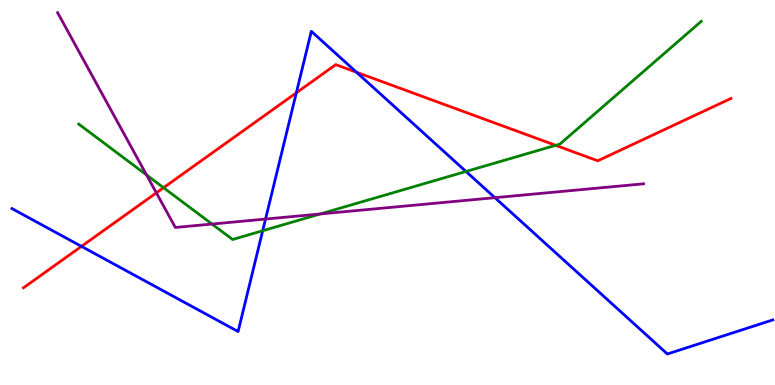[{'lines': ['blue', 'red'], 'intersections': [{'x': 1.05, 'y': 3.6}, {'x': 3.82, 'y': 7.59}, {'x': 4.6, 'y': 8.12}]}, {'lines': ['green', 'red'], 'intersections': [{'x': 2.11, 'y': 5.12}, {'x': 7.17, 'y': 6.23}]}, {'lines': ['purple', 'red'], 'intersections': [{'x': 2.02, 'y': 4.99}]}, {'lines': ['blue', 'green'], 'intersections': [{'x': 3.39, 'y': 4.01}, {'x': 6.01, 'y': 5.55}]}, {'lines': ['blue', 'purple'], 'intersections': [{'x': 3.43, 'y': 4.31}, {'x': 6.39, 'y': 4.87}]}, {'lines': ['green', 'purple'], 'intersections': [{'x': 1.89, 'y': 5.46}, {'x': 2.74, 'y': 4.18}, {'x': 4.13, 'y': 4.44}]}]